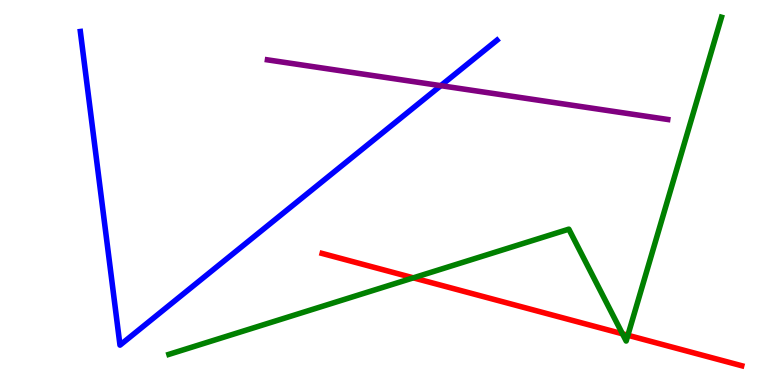[{'lines': ['blue', 'red'], 'intersections': []}, {'lines': ['green', 'red'], 'intersections': [{'x': 5.33, 'y': 2.78}, {'x': 8.03, 'y': 1.33}, {'x': 8.1, 'y': 1.29}]}, {'lines': ['purple', 'red'], 'intersections': []}, {'lines': ['blue', 'green'], 'intersections': []}, {'lines': ['blue', 'purple'], 'intersections': [{'x': 5.69, 'y': 7.77}]}, {'lines': ['green', 'purple'], 'intersections': []}]